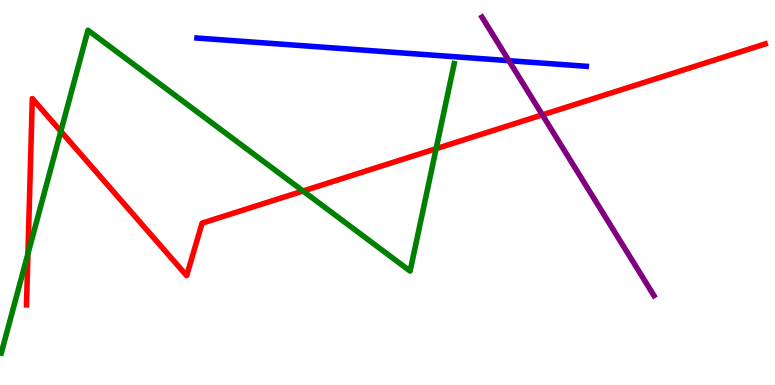[{'lines': ['blue', 'red'], 'intersections': []}, {'lines': ['green', 'red'], 'intersections': [{'x': 0.36, 'y': 3.41}, {'x': 0.785, 'y': 6.59}, {'x': 3.91, 'y': 5.04}, {'x': 5.63, 'y': 6.14}]}, {'lines': ['purple', 'red'], 'intersections': [{'x': 7.0, 'y': 7.02}]}, {'lines': ['blue', 'green'], 'intersections': []}, {'lines': ['blue', 'purple'], 'intersections': [{'x': 6.57, 'y': 8.42}]}, {'lines': ['green', 'purple'], 'intersections': []}]